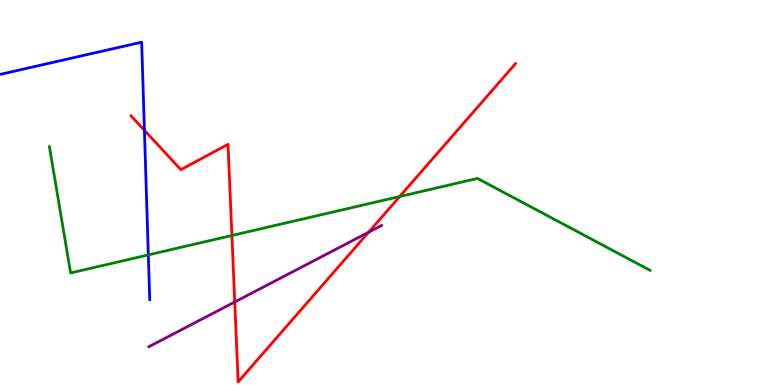[{'lines': ['blue', 'red'], 'intersections': [{'x': 1.86, 'y': 6.62}]}, {'lines': ['green', 'red'], 'intersections': [{'x': 2.99, 'y': 3.88}, {'x': 5.16, 'y': 4.9}]}, {'lines': ['purple', 'red'], 'intersections': [{'x': 3.03, 'y': 2.16}, {'x': 4.76, 'y': 3.97}]}, {'lines': ['blue', 'green'], 'intersections': [{'x': 1.91, 'y': 3.38}]}, {'lines': ['blue', 'purple'], 'intersections': []}, {'lines': ['green', 'purple'], 'intersections': []}]